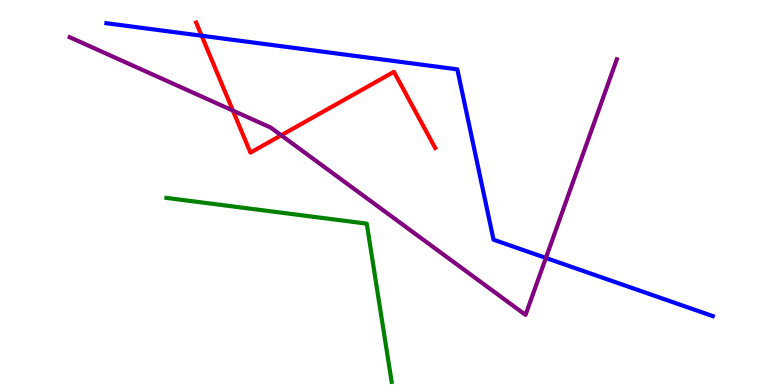[{'lines': ['blue', 'red'], 'intersections': [{'x': 2.6, 'y': 9.07}]}, {'lines': ['green', 'red'], 'intersections': []}, {'lines': ['purple', 'red'], 'intersections': [{'x': 3.01, 'y': 7.13}, {'x': 3.63, 'y': 6.49}]}, {'lines': ['blue', 'green'], 'intersections': []}, {'lines': ['blue', 'purple'], 'intersections': [{'x': 7.04, 'y': 3.3}]}, {'lines': ['green', 'purple'], 'intersections': []}]